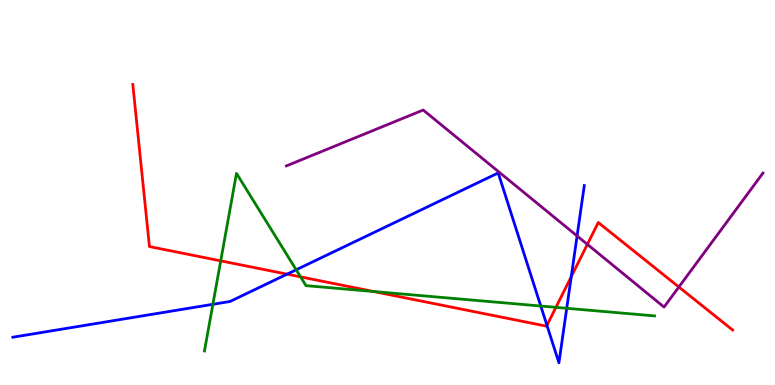[{'lines': ['blue', 'red'], 'intersections': [{'x': 3.7, 'y': 2.88}, {'x': 7.06, 'y': 1.55}, {'x': 7.37, 'y': 2.81}]}, {'lines': ['green', 'red'], 'intersections': [{'x': 2.85, 'y': 3.22}, {'x': 3.88, 'y': 2.81}, {'x': 4.82, 'y': 2.43}, {'x': 7.17, 'y': 2.02}]}, {'lines': ['purple', 'red'], 'intersections': [{'x': 7.58, 'y': 3.65}, {'x': 8.76, 'y': 2.55}]}, {'lines': ['blue', 'green'], 'intersections': [{'x': 2.75, 'y': 2.1}, {'x': 3.82, 'y': 2.99}, {'x': 6.98, 'y': 2.05}, {'x': 7.31, 'y': 1.99}]}, {'lines': ['blue', 'purple'], 'intersections': [{'x': 7.45, 'y': 3.87}]}, {'lines': ['green', 'purple'], 'intersections': []}]